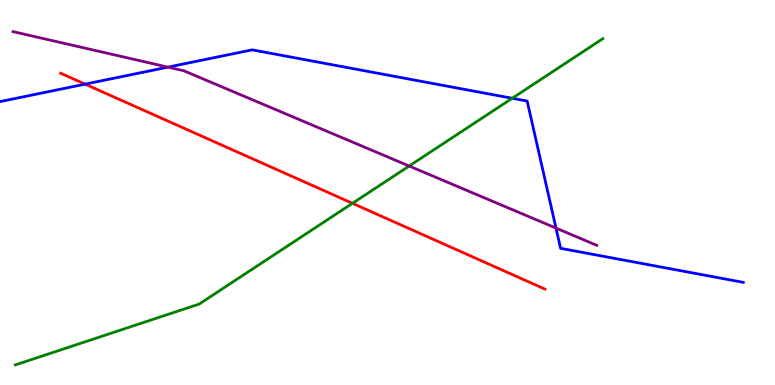[{'lines': ['blue', 'red'], 'intersections': [{'x': 1.1, 'y': 7.81}]}, {'lines': ['green', 'red'], 'intersections': [{'x': 4.55, 'y': 4.72}]}, {'lines': ['purple', 'red'], 'intersections': []}, {'lines': ['blue', 'green'], 'intersections': [{'x': 6.61, 'y': 7.45}]}, {'lines': ['blue', 'purple'], 'intersections': [{'x': 2.17, 'y': 8.26}, {'x': 7.17, 'y': 4.08}]}, {'lines': ['green', 'purple'], 'intersections': [{'x': 5.28, 'y': 5.69}]}]